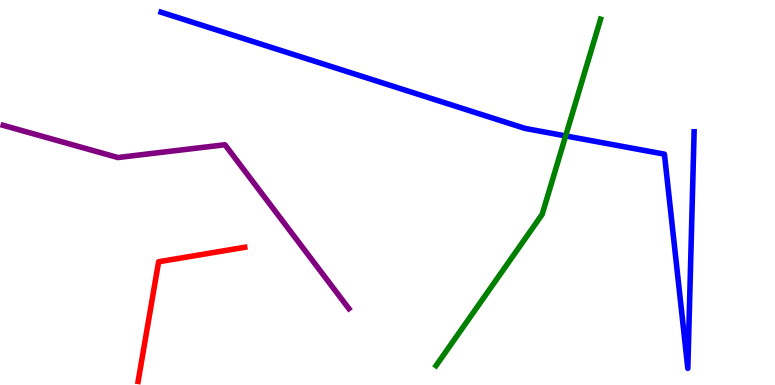[{'lines': ['blue', 'red'], 'intersections': []}, {'lines': ['green', 'red'], 'intersections': []}, {'lines': ['purple', 'red'], 'intersections': []}, {'lines': ['blue', 'green'], 'intersections': [{'x': 7.3, 'y': 6.47}]}, {'lines': ['blue', 'purple'], 'intersections': []}, {'lines': ['green', 'purple'], 'intersections': []}]